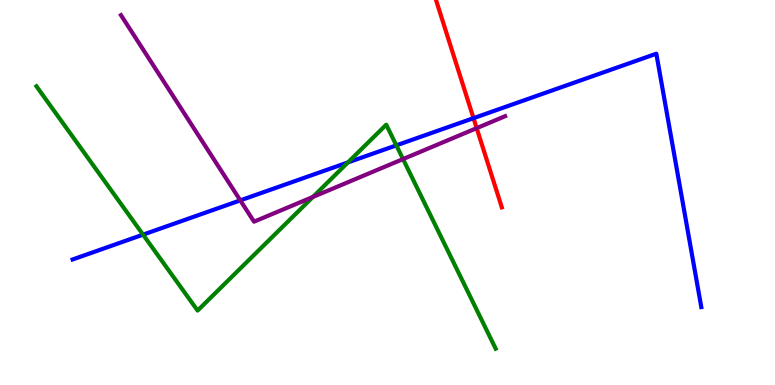[{'lines': ['blue', 'red'], 'intersections': [{'x': 6.11, 'y': 6.93}]}, {'lines': ['green', 'red'], 'intersections': []}, {'lines': ['purple', 'red'], 'intersections': [{'x': 6.15, 'y': 6.67}]}, {'lines': ['blue', 'green'], 'intersections': [{'x': 1.85, 'y': 3.91}, {'x': 4.49, 'y': 5.78}, {'x': 5.11, 'y': 6.22}]}, {'lines': ['blue', 'purple'], 'intersections': [{'x': 3.1, 'y': 4.8}]}, {'lines': ['green', 'purple'], 'intersections': [{'x': 4.04, 'y': 4.88}, {'x': 5.2, 'y': 5.87}]}]